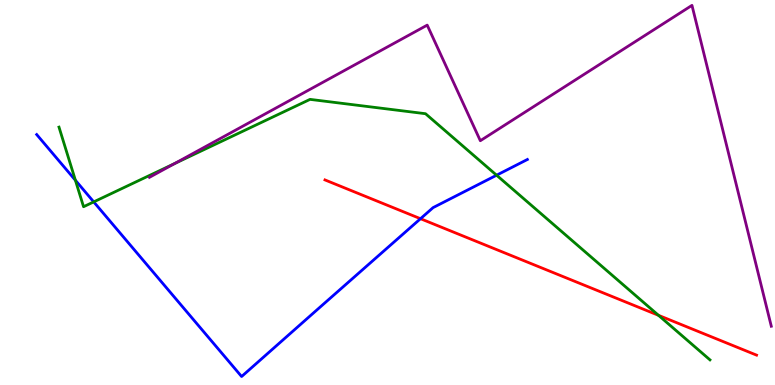[{'lines': ['blue', 'red'], 'intersections': [{'x': 5.43, 'y': 4.32}]}, {'lines': ['green', 'red'], 'intersections': [{'x': 8.5, 'y': 1.81}]}, {'lines': ['purple', 'red'], 'intersections': []}, {'lines': ['blue', 'green'], 'intersections': [{'x': 0.973, 'y': 5.32}, {'x': 1.21, 'y': 4.76}, {'x': 6.41, 'y': 5.45}]}, {'lines': ['blue', 'purple'], 'intersections': []}, {'lines': ['green', 'purple'], 'intersections': [{'x': 2.25, 'y': 5.75}]}]